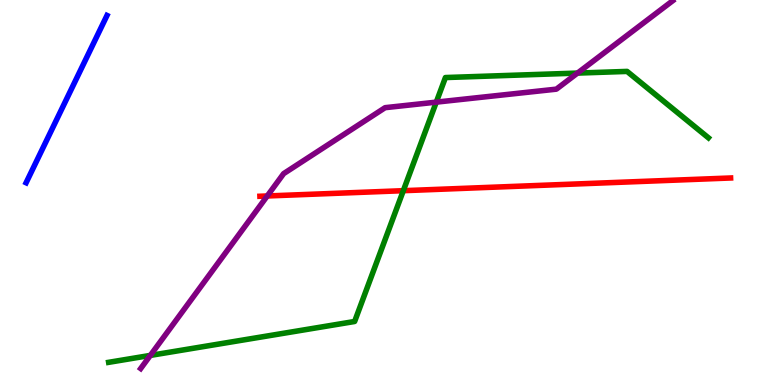[{'lines': ['blue', 'red'], 'intersections': []}, {'lines': ['green', 'red'], 'intersections': [{'x': 5.2, 'y': 5.05}]}, {'lines': ['purple', 'red'], 'intersections': [{'x': 3.45, 'y': 4.91}]}, {'lines': ['blue', 'green'], 'intersections': []}, {'lines': ['blue', 'purple'], 'intersections': []}, {'lines': ['green', 'purple'], 'intersections': [{'x': 1.94, 'y': 0.768}, {'x': 5.63, 'y': 7.35}, {'x': 7.45, 'y': 8.1}]}]